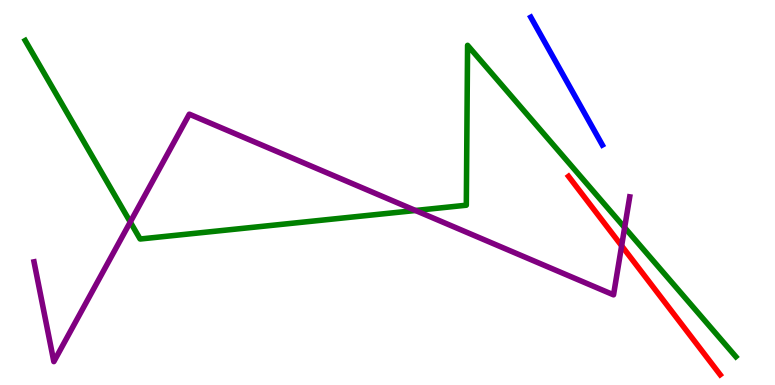[{'lines': ['blue', 'red'], 'intersections': []}, {'lines': ['green', 'red'], 'intersections': []}, {'lines': ['purple', 'red'], 'intersections': [{'x': 8.02, 'y': 3.62}]}, {'lines': ['blue', 'green'], 'intersections': []}, {'lines': ['blue', 'purple'], 'intersections': []}, {'lines': ['green', 'purple'], 'intersections': [{'x': 1.68, 'y': 4.23}, {'x': 5.36, 'y': 4.53}, {'x': 8.06, 'y': 4.09}]}]